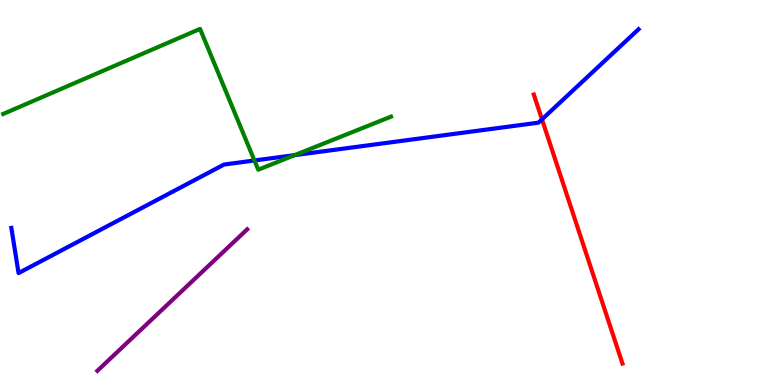[{'lines': ['blue', 'red'], 'intersections': [{'x': 6.99, 'y': 6.9}]}, {'lines': ['green', 'red'], 'intersections': []}, {'lines': ['purple', 'red'], 'intersections': []}, {'lines': ['blue', 'green'], 'intersections': [{'x': 3.28, 'y': 5.83}, {'x': 3.8, 'y': 5.97}]}, {'lines': ['blue', 'purple'], 'intersections': []}, {'lines': ['green', 'purple'], 'intersections': []}]